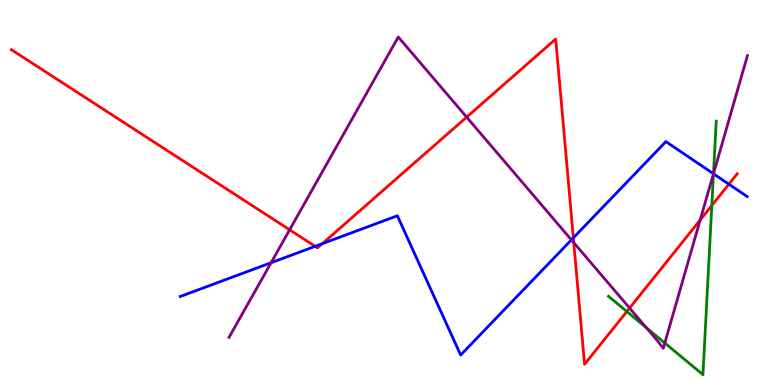[{'lines': ['blue', 'red'], 'intersections': [{'x': 4.07, 'y': 3.6}, {'x': 4.16, 'y': 3.67}, {'x': 7.4, 'y': 3.82}, {'x': 9.4, 'y': 5.22}]}, {'lines': ['green', 'red'], 'intersections': [{'x': 8.09, 'y': 1.91}, {'x': 9.18, 'y': 4.66}]}, {'lines': ['purple', 'red'], 'intersections': [{'x': 3.74, 'y': 4.03}, {'x': 6.02, 'y': 6.96}, {'x': 7.4, 'y': 3.7}, {'x': 8.12, 'y': 2.0}, {'x': 9.03, 'y': 4.29}]}, {'lines': ['blue', 'green'], 'intersections': [{'x': 9.21, 'y': 5.49}]}, {'lines': ['blue', 'purple'], 'intersections': [{'x': 3.5, 'y': 3.18}, {'x': 7.37, 'y': 3.77}, {'x': 9.21, 'y': 5.49}]}, {'lines': ['green', 'purple'], 'intersections': [{'x': 8.34, 'y': 1.49}, {'x': 8.58, 'y': 1.09}, {'x': 9.21, 'y': 5.49}]}]